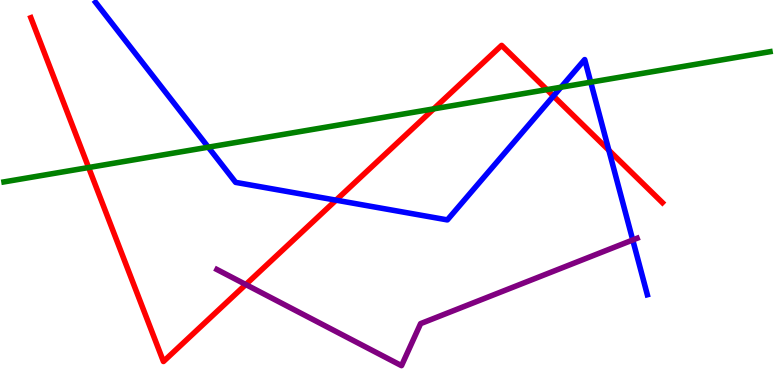[{'lines': ['blue', 'red'], 'intersections': [{'x': 4.34, 'y': 4.8}, {'x': 7.14, 'y': 7.51}, {'x': 7.86, 'y': 6.1}]}, {'lines': ['green', 'red'], 'intersections': [{'x': 1.14, 'y': 5.65}, {'x': 5.6, 'y': 7.17}, {'x': 7.06, 'y': 7.67}]}, {'lines': ['purple', 'red'], 'intersections': [{'x': 3.17, 'y': 2.61}]}, {'lines': ['blue', 'green'], 'intersections': [{'x': 2.69, 'y': 6.18}, {'x': 7.24, 'y': 7.73}, {'x': 7.62, 'y': 7.87}]}, {'lines': ['blue', 'purple'], 'intersections': [{'x': 8.16, 'y': 3.77}]}, {'lines': ['green', 'purple'], 'intersections': []}]